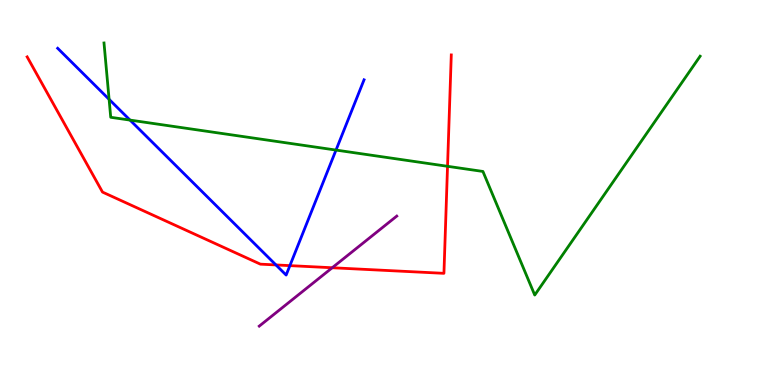[{'lines': ['blue', 'red'], 'intersections': [{'x': 3.56, 'y': 3.12}, {'x': 3.74, 'y': 3.1}]}, {'lines': ['green', 'red'], 'intersections': [{'x': 5.77, 'y': 5.68}]}, {'lines': ['purple', 'red'], 'intersections': [{'x': 4.29, 'y': 3.05}]}, {'lines': ['blue', 'green'], 'intersections': [{'x': 1.41, 'y': 7.42}, {'x': 1.68, 'y': 6.88}, {'x': 4.34, 'y': 6.1}]}, {'lines': ['blue', 'purple'], 'intersections': []}, {'lines': ['green', 'purple'], 'intersections': []}]